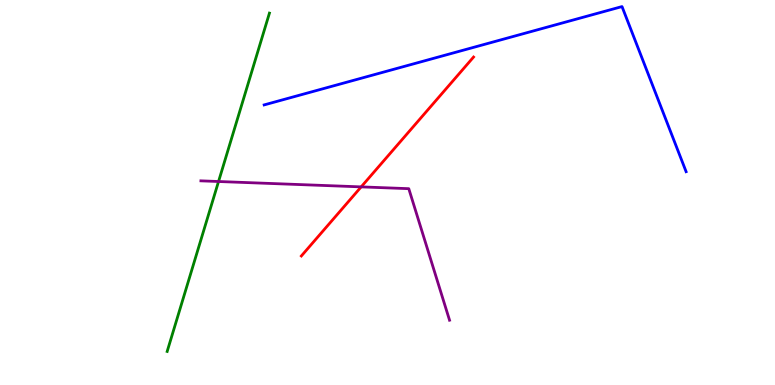[{'lines': ['blue', 'red'], 'intersections': []}, {'lines': ['green', 'red'], 'intersections': []}, {'lines': ['purple', 'red'], 'intersections': [{'x': 4.66, 'y': 5.15}]}, {'lines': ['blue', 'green'], 'intersections': []}, {'lines': ['blue', 'purple'], 'intersections': []}, {'lines': ['green', 'purple'], 'intersections': [{'x': 2.82, 'y': 5.29}]}]